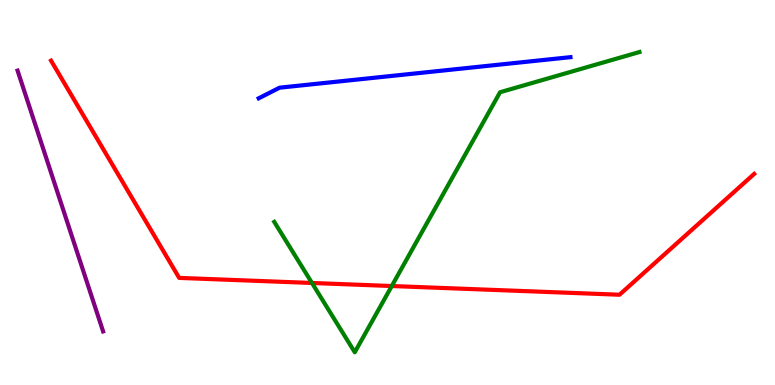[{'lines': ['blue', 'red'], 'intersections': []}, {'lines': ['green', 'red'], 'intersections': [{'x': 4.03, 'y': 2.65}, {'x': 5.06, 'y': 2.57}]}, {'lines': ['purple', 'red'], 'intersections': []}, {'lines': ['blue', 'green'], 'intersections': []}, {'lines': ['blue', 'purple'], 'intersections': []}, {'lines': ['green', 'purple'], 'intersections': []}]